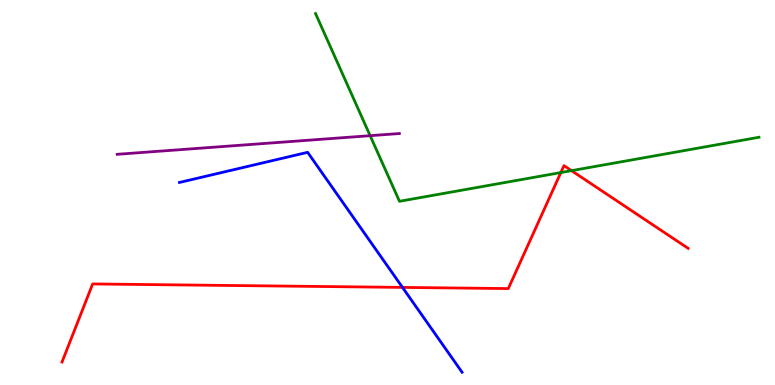[{'lines': ['blue', 'red'], 'intersections': [{'x': 5.19, 'y': 2.54}]}, {'lines': ['green', 'red'], 'intersections': [{'x': 7.24, 'y': 5.52}, {'x': 7.37, 'y': 5.57}]}, {'lines': ['purple', 'red'], 'intersections': []}, {'lines': ['blue', 'green'], 'intersections': []}, {'lines': ['blue', 'purple'], 'intersections': []}, {'lines': ['green', 'purple'], 'intersections': [{'x': 4.78, 'y': 6.48}]}]